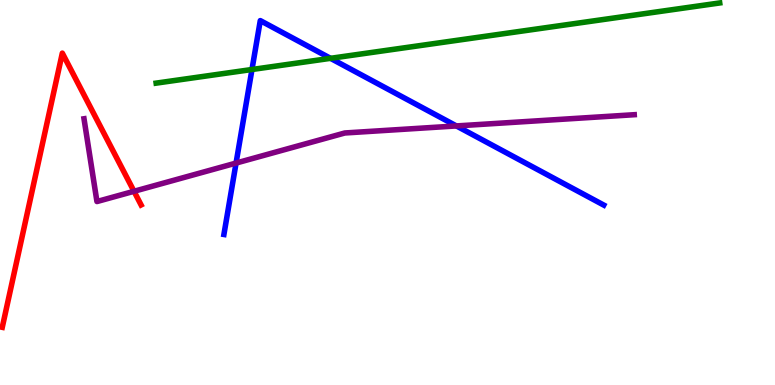[{'lines': ['blue', 'red'], 'intersections': []}, {'lines': ['green', 'red'], 'intersections': []}, {'lines': ['purple', 'red'], 'intersections': [{'x': 1.73, 'y': 5.03}]}, {'lines': ['blue', 'green'], 'intersections': [{'x': 3.25, 'y': 8.19}, {'x': 4.26, 'y': 8.49}]}, {'lines': ['blue', 'purple'], 'intersections': [{'x': 3.05, 'y': 5.76}, {'x': 5.89, 'y': 6.73}]}, {'lines': ['green', 'purple'], 'intersections': []}]